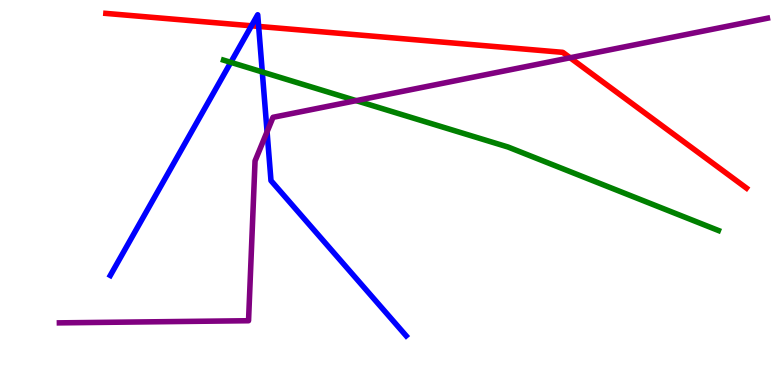[{'lines': ['blue', 'red'], 'intersections': [{'x': 3.24, 'y': 9.33}, {'x': 3.34, 'y': 9.31}]}, {'lines': ['green', 'red'], 'intersections': []}, {'lines': ['purple', 'red'], 'intersections': [{'x': 7.36, 'y': 8.5}]}, {'lines': ['blue', 'green'], 'intersections': [{'x': 2.98, 'y': 8.38}, {'x': 3.38, 'y': 8.13}]}, {'lines': ['blue', 'purple'], 'intersections': [{'x': 3.45, 'y': 6.58}]}, {'lines': ['green', 'purple'], 'intersections': [{'x': 4.6, 'y': 7.39}]}]